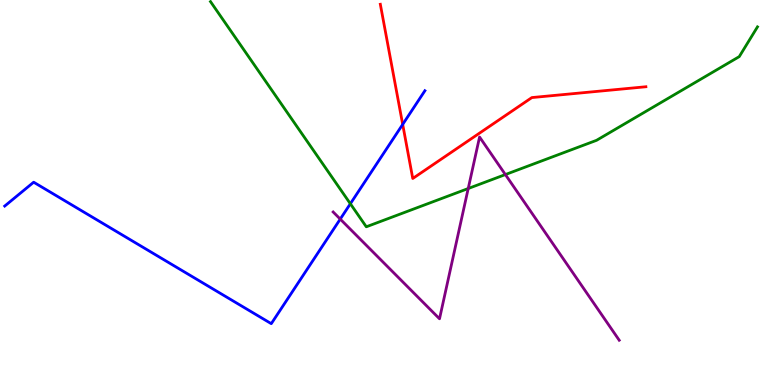[{'lines': ['blue', 'red'], 'intersections': [{'x': 5.2, 'y': 6.77}]}, {'lines': ['green', 'red'], 'intersections': []}, {'lines': ['purple', 'red'], 'intersections': []}, {'lines': ['blue', 'green'], 'intersections': [{'x': 4.52, 'y': 4.71}]}, {'lines': ['blue', 'purple'], 'intersections': [{'x': 4.39, 'y': 4.31}]}, {'lines': ['green', 'purple'], 'intersections': [{'x': 6.04, 'y': 5.1}, {'x': 6.52, 'y': 5.47}]}]